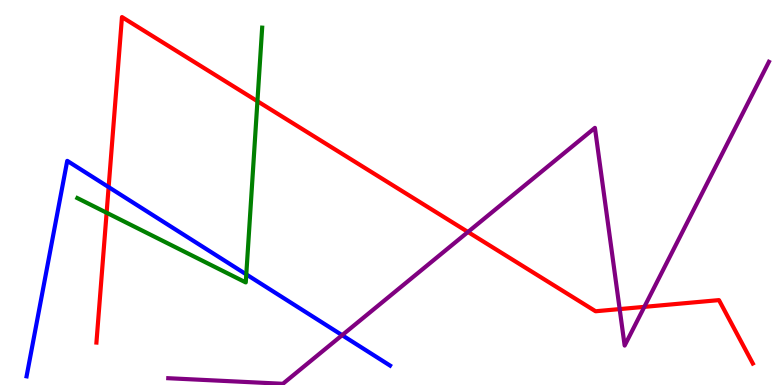[{'lines': ['blue', 'red'], 'intersections': [{'x': 1.4, 'y': 5.14}]}, {'lines': ['green', 'red'], 'intersections': [{'x': 1.38, 'y': 4.47}, {'x': 3.32, 'y': 7.37}]}, {'lines': ['purple', 'red'], 'intersections': [{'x': 6.04, 'y': 3.97}, {'x': 8.0, 'y': 1.97}, {'x': 8.31, 'y': 2.03}]}, {'lines': ['blue', 'green'], 'intersections': [{'x': 3.18, 'y': 2.87}]}, {'lines': ['blue', 'purple'], 'intersections': [{'x': 4.41, 'y': 1.29}]}, {'lines': ['green', 'purple'], 'intersections': []}]